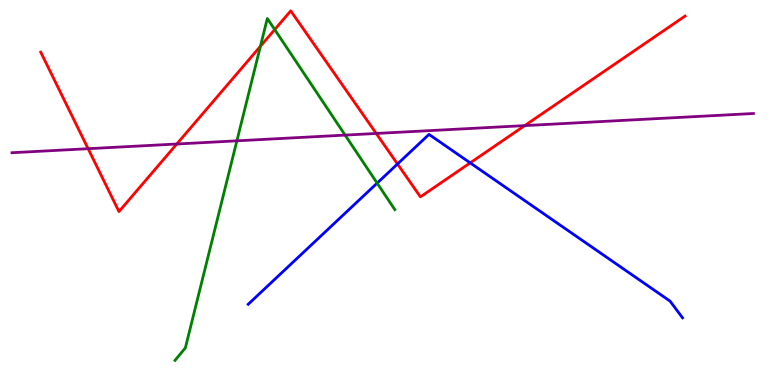[{'lines': ['blue', 'red'], 'intersections': [{'x': 5.13, 'y': 5.74}, {'x': 6.07, 'y': 5.77}]}, {'lines': ['green', 'red'], 'intersections': [{'x': 3.36, 'y': 8.8}, {'x': 3.54, 'y': 9.23}]}, {'lines': ['purple', 'red'], 'intersections': [{'x': 1.14, 'y': 6.14}, {'x': 2.28, 'y': 6.26}, {'x': 4.85, 'y': 6.53}, {'x': 6.77, 'y': 6.74}]}, {'lines': ['blue', 'green'], 'intersections': [{'x': 4.87, 'y': 5.24}]}, {'lines': ['blue', 'purple'], 'intersections': []}, {'lines': ['green', 'purple'], 'intersections': [{'x': 3.06, 'y': 6.34}, {'x': 4.45, 'y': 6.49}]}]